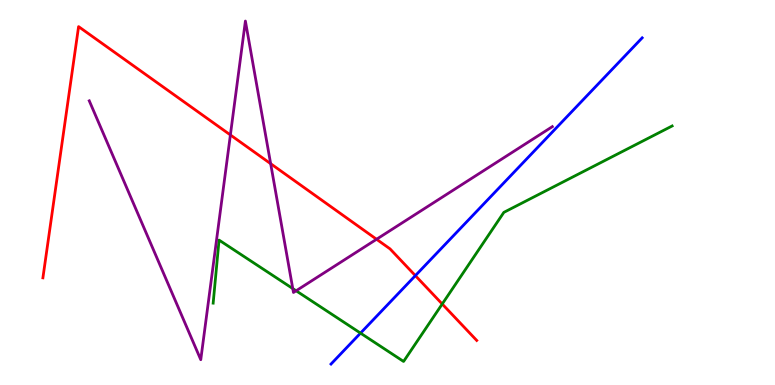[{'lines': ['blue', 'red'], 'intersections': [{'x': 5.36, 'y': 2.84}]}, {'lines': ['green', 'red'], 'intersections': [{'x': 5.71, 'y': 2.1}]}, {'lines': ['purple', 'red'], 'intersections': [{'x': 2.97, 'y': 6.49}, {'x': 3.49, 'y': 5.75}, {'x': 4.86, 'y': 3.79}]}, {'lines': ['blue', 'green'], 'intersections': [{'x': 4.65, 'y': 1.35}]}, {'lines': ['blue', 'purple'], 'intersections': []}, {'lines': ['green', 'purple'], 'intersections': [{'x': 3.78, 'y': 2.5}, {'x': 3.82, 'y': 2.45}]}]